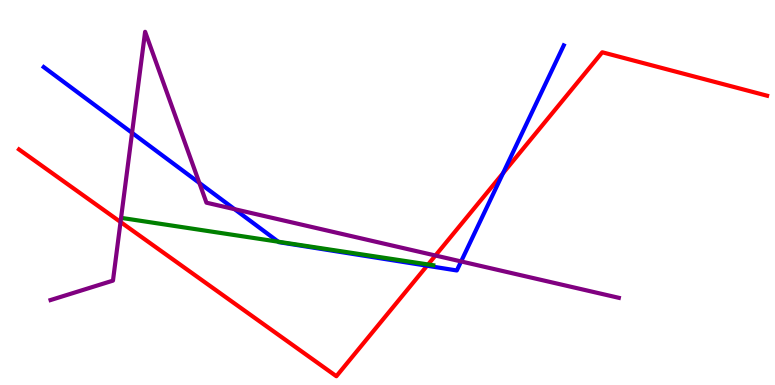[{'lines': ['blue', 'red'], 'intersections': [{'x': 5.51, 'y': 3.1}, {'x': 6.49, 'y': 5.5}]}, {'lines': ['green', 'red'], 'intersections': [{'x': 5.52, 'y': 3.13}]}, {'lines': ['purple', 'red'], 'intersections': [{'x': 1.56, 'y': 4.23}, {'x': 5.62, 'y': 3.36}]}, {'lines': ['blue', 'green'], 'intersections': [{'x': 3.59, 'y': 3.72}]}, {'lines': ['blue', 'purple'], 'intersections': [{'x': 1.7, 'y': 6.55}, {'x': 2.57, 'y': 5.25}, {'x': 3.03, 'y': 4.57}, {'x': 5.95, 'y': 3.21}]}, {'lines': ['green', 'purple'], 'intersections': []}]